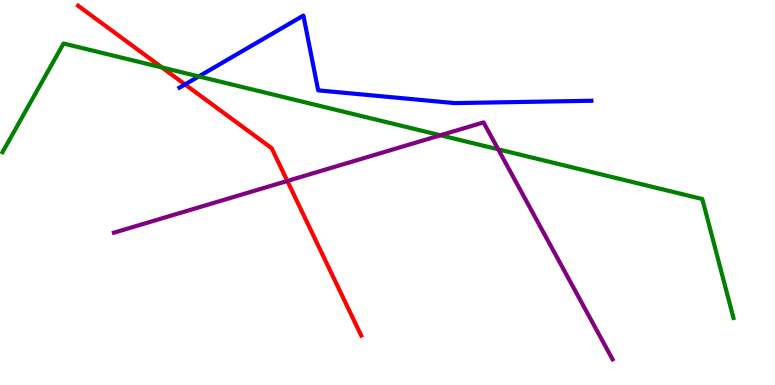[{'lines': ['blue', 'red'], 'intersections': [{'x': 2.39, 'y': 7.81}]}, {'lines': ['green', 'red'], 'intersections': [{'x': 2.09, 'y': 8.25}]}, {'lines': ['purple', 'red'], 'intersections': [{'x': 3.71, 'y': 5.3}]}, {'lines': ['blue', 'green'], 'intersections': [{'x': 2.56, 'y': 8.01}]}, {'lines': ['blue', 'purple'], 'intersections': []}, {'lines': ['green', 'purple'], 'intersections': [{'x': 5.68, 'y': 6.49}, {'x': 6.43, 'y': 6.12}]}]